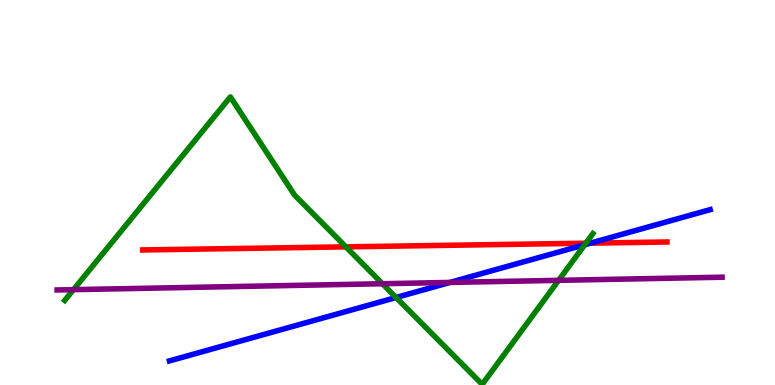[{'lines': ['blue', 'red'], 'intersections': [{'x': 7.62, 'y': 3.68}]}, {'lines': ['green', 'red'], 'intersections': [{'x': 4.46, 'y': 3.59}, {'x': 7.56, 'y': 3.68}]}, {'lines': ['purple', 'red'], 'intersections': []}, {'lines': ['blue', 'green'], 'intersections': [{'x': 5.11, 'y': 2.27}, {'x': 7.54, 'y': 3.64}]}, {'lines': ['blue', 'purple'], 'intersections': [{'x': 5.81, 'y': 2.66}]}, {'lines': ['green', 'purple'], 'intersections': [{'x': 0.948, 'y': 2.48}, {'x': 4.93, 'y': 2.63}, {'x': 7.21, 'y': 2.72}]}]